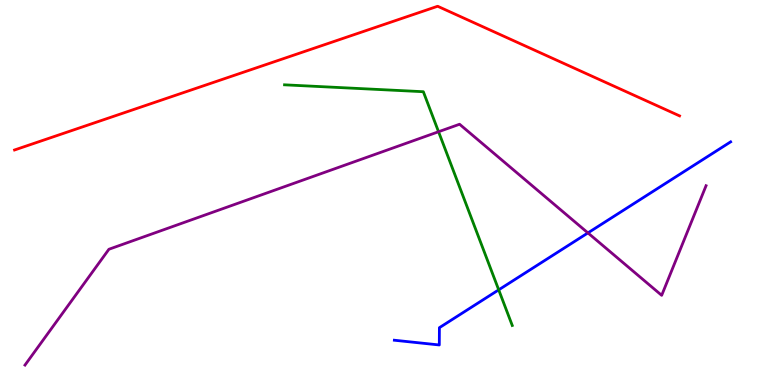[{'lines': ['blue', 'red'], 'intersections': []}, {'lines': ['green', 'red'], 'intersections': []}, {'lines': ['purple', 'red'], 'intersections': []}, {'lines': ['blue', 'green'], 'intersections': [{'x': 6.43, 'y': 2.47}]}, {'lines': ['blue', 'purple'], 'intersections': [{'x': 7.59, 'y': 3.95}]}, {'lines': ['green', 'purple'], 'intersections': [{'x': 5.66, 'y': 6.58}]}]